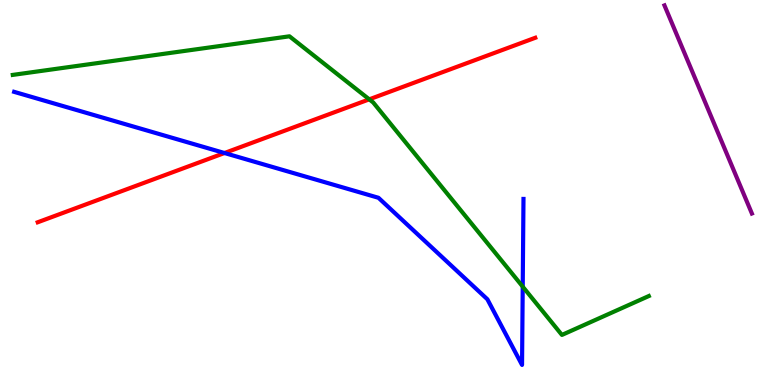[{'lines': ['blue', 'red'], 'intersections': [{'x': 2.9, 'y': 6.03}]}, {'lines': ['green', 'red'], 'intersections': [{'x': 4.76, 'y': 7.42}]}, {'lines': ['purple', 'red'], 'intersections': []}, {'lines': ['blue', 'green'], 'intersections': [{'x': 6.74, 'y': 2.55}]}, {'lines': ['blue', 'purple'], 'intersections': []}, {'lines': ['green', 'purple'], 'intersections': []}]